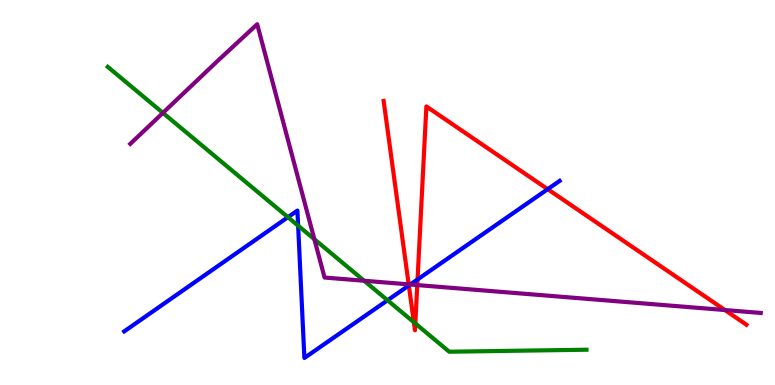[{'lines': ['blue', 'red'], 'intersections': [{'x': 5.28, 'y': 2.58}, {'x': 5.39, 'y': 2.74}, {'x': 7.07, 'y': 5.09}]}, {'lines': ['green', 'red'], 'intersections': [{'x': 5.34, 'y': 1.63}, {'x': 5.36, 'y': 1.6}]}, {'lines': ['purple', 'red'], 'intersections': [{'x': 5.27, 'y': 2.61}, {'x': 5.38, 'y': 2.6}, {'x': 9.35, 'y': 1.95}]}, {'lines': ['blue', 'green'], 'intersections': [{'x': 3.72, 'y': 4.36}, {'x': 3.85, 'y': 4.14}, {'x': 5.0, 'y': 2.2}]}, {'lines': ['blue', 'purple'], 'intersections': [{'x': 5.29, 'y': 2.61}]}, {'lines': ['green', 'purple'], 'intersections': [{'x': 2.1, 'y': 7.07}, {'x': 4.06, 'y': 3.79}, {'x': 4.7, 'y': 2.71}]}]